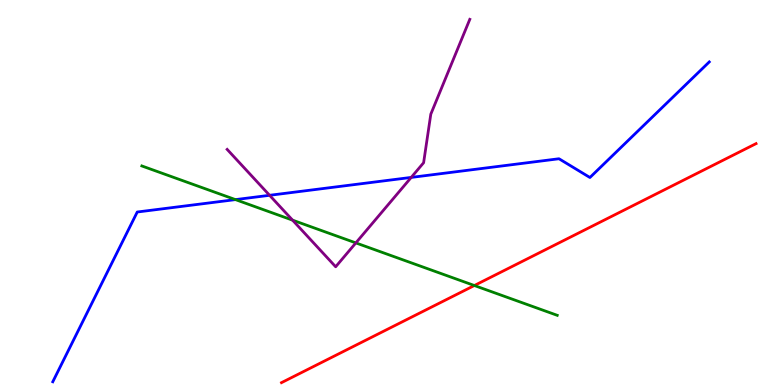[{'lines': ['blue', 'red'], 'intersections': []}, {'lines': ['green', 'red'], 'intersections': [{'x': 6.12, 'y': 2.58}]}, {'lines': ['purple', 'red'], 'intersections': []}, {'lines': ['blue', 'green'], 'intersections': [{'x': 3.04, 'y': 4.82}]}, {'lines': ['blue', 'purple'], 'intersections': [{'x': 3.48, 'y': 4.93}, {'x': 5.31, 'y': 5.39}]}, {'lines': ['green', 'purple'], 'intersections': [{'x': 3.77, 'y': 4.28}, {'x': 4.59, 'y': 3.69}]}]